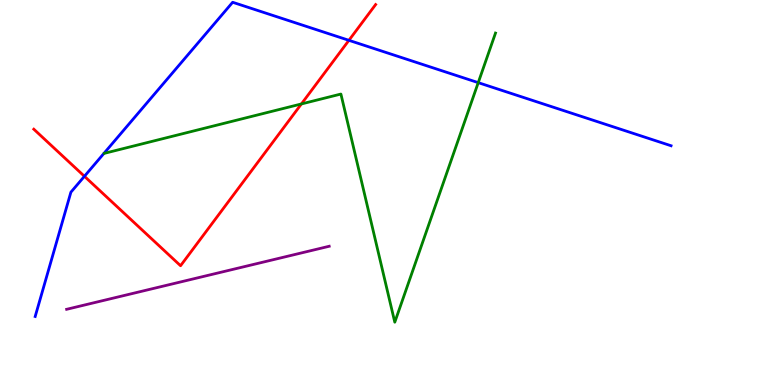[{'lines': ['blue', 'red'], 'intersections': [{'x': 1.09, 'y': 5.42}, {'x': 4.5, 'y': 8.95}]}, {'lines': ['green', 'red'], 'intersections': [{'x': 3.89, 'y': 7.3}]}, {'lines': ['purple', 'red'], 'intersections': []}, {'lines': ['blue', 'green'], 'intersections': [{'x': 6.17, 'y': 7.85}]}, {'lines': ['blue', 'purple'], 'intersections': []}, {'lines': ['green', 'purple'], 'intersections': []}]